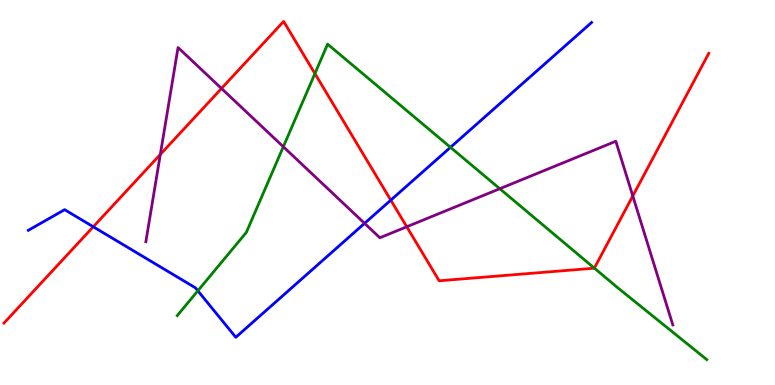[{'lines': ['blue', 'red'], 'intersections': [{'x': 1.2, 'y': 4.11}, {'x': 5.04, 'y': 4.8}]}, {'lines': ['green', 'red'], 'intersections': [{'x': 4.06, 'y': 8.09}, {'x': 7.67, 'y': 3.04}]}, {'lines': ['purple', 'red'], 'intersections': [{'x': 2.07, 'y': 5.99}, {'x': 2.86, 'y': 7.7}, {'x': 5.25, 'y': 4.11}, {'x': 8.17, 'y': 4.91}]}, {'lines': ['blue', 'green'], 'intersections': [{'x': 2.55, 'y': 2.45}, {'x': 5.81, 'y': 6.17}]}, {'lines': ['blue', 'purple'], 'intersections': [{'x': 4.7, 'y': 4.2}]}, {'lines': ['green', 'purple'], 'intersections': [{'x': 3.66, 'y': 6.19}, {'x': 6.45, 'y': 5.1}]}]